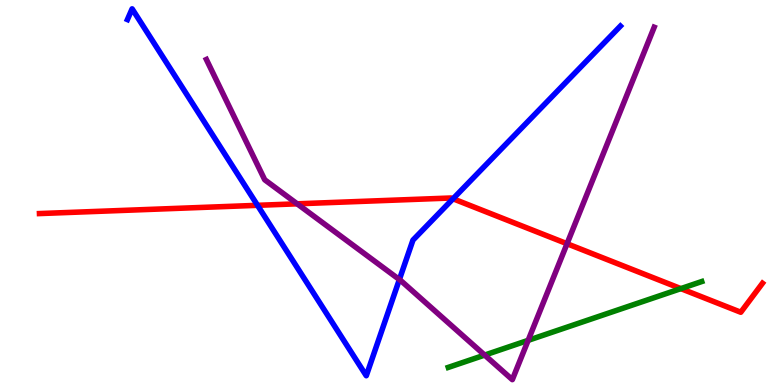[{'lines': ['blue', 'red'], 'intersections': [{'x': 3.32, 'y': 4.67}, {'x': 5.85, 'y': 4.84}]}, {'lines': ['green', 'red'], 'intersections': [{'x': 8.79, 'y': 2.5}]}, {'lines': ['purple', 'red'], 'intersections': [{'x': 3.83, 'y': 4.71}, {'x': 7.32, 'y': 3.67}]}, {'lines': ['blue', 'green'], 'intersections': []}, {'lines': ['blue', 'purple'], 'intersections': [{'x': 5.15, 'y': 2.74}]}, {'lines': ['green', 'purple'], 'intersections': [{'x': 6.25, 'y': 0.777}, {'x': 6.81, 'y': 1.16}]}]